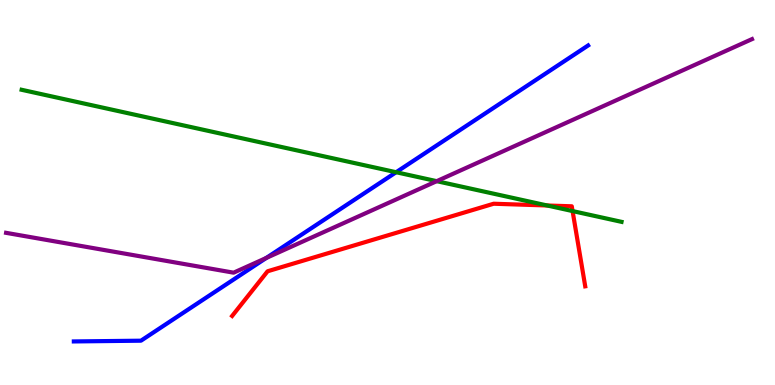[{'lines': ['blue', 'red'], 'intersections': []}, {'lines': ['green', 'red'], 'intersections': [{'x': 7.06, 'y': 4.66}, {'x': 7.39, 'y': 4.52}]}, {'lines': ['purple', 'red'], 'intersections': []}, {'lines': ['blue', 'green'], 'intersections': [{'x': 5.11, 'y': 5.53}]}, {'lines': ['blue', 'purple'], 'intersections': [{'x': 3.44, 'y': 3.3}]}, {'lines': ['green', 'purple'], 'intersections': [{'x': 5.64, 'y': 5.29}]}]